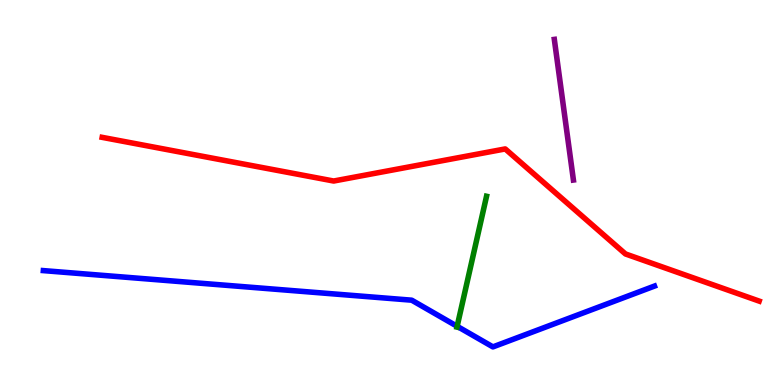[{'lines': ['blue', 'red'], 'intersections': []}, {'lines': ['green', 'red'], 'intersections': []}, {'lines': ['purple', 'red'], 'intersections': []}, {'lines': ['blue', 'green'], 'intersections': [{'x': 5.9, 'y': 1.52}]}, {'lines': ['blue', 'purple'], 'intersections': []}, {'lines': ['green', 'purple'], 'intersections': []}]